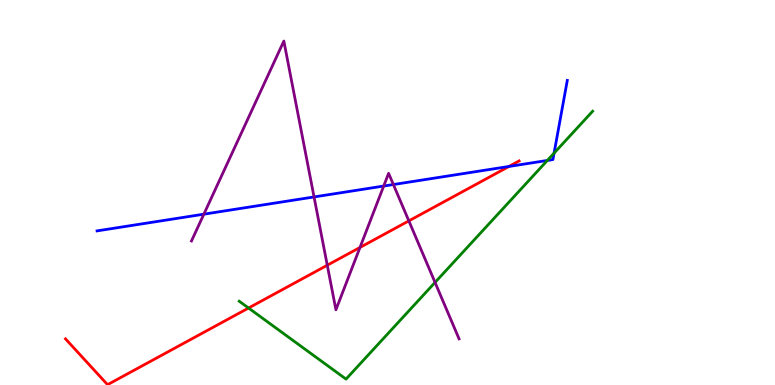[{'lines': ['blue', 'red'], 'intersections': [{'x': 6.57, 'y': 5.68}]}, {'lines': ['green', 'red'], 'intersections': [{'x': 3.21, 'y': 2.0}]}, {'lines': ['purple', 'red'], 'intersections': [{'x': 4.22, 'y': 3.11}, {'x': 4.65, 'y': 3.57}, {'x': 5.28, 'y': 4.26}]}, {'lines': ['blue', 'green'], 'intersections': [{'x': 7.06, 'y': 5.83}, {'x': 7.15, 'y': 6.02}]}, {'lines': ['blue', 'purple'], 'intersections': [{'x': 2.63, 'y': 4.44}, {'x': 4.05, 'y': 4.88}, {'x': 4.95, 'y': 5.17}, {'x': 5.08, 'y': 5.21}]}, {'lines': ['green', 'purple'], 'intersections': [{'x': 5.61, 'y': 2.66}]}]